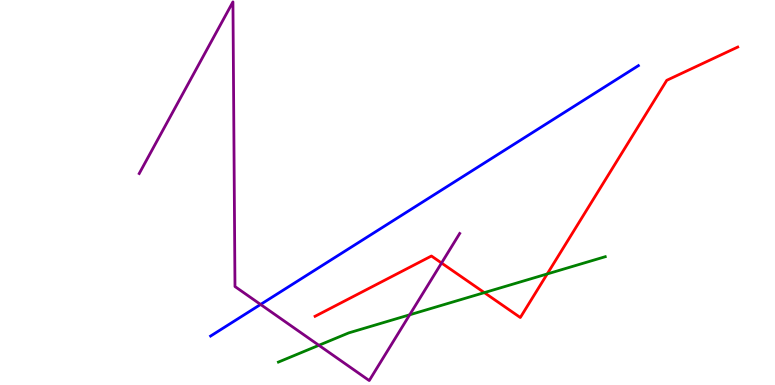[{'lines': ['blue', 'red'], 'intersections': []}, {'lines': ['green', 'red'], 'intersections': [{'x': 6.25, 'y': 2.4}, {'x': 7.06, 'y': 2.88}]}, {'lines': ['purple', 'red'], 'intersections': [{'x': 5.7, 'y': 3.17}]}, {'lines': ['blue', 'green'], 'intersections': []}, {'lines': ['blue', 'purple'], 'intersections': [{'x': 3.36, 'y': 2.09}]}, {'lines': ['green', 'purple'], 'intersections': [{'x': 4.11, 'y': 1.03}, {'x': 5.29, 'y': 1.82}]}]